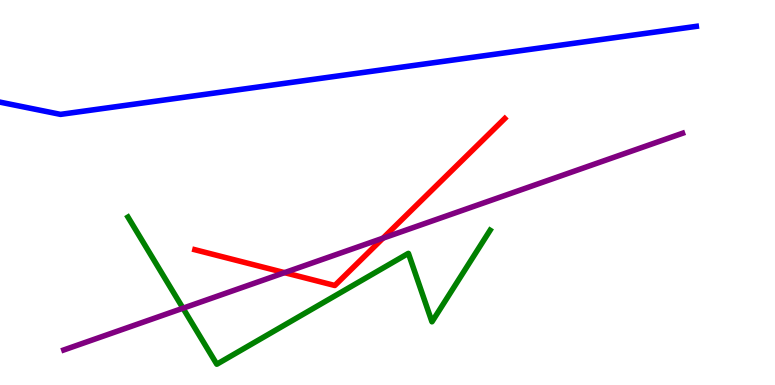[{'lines': ['blue', 'red'], 'intersections': []}, {'lines': ['green', 'red'], 'intersections': []}, {'lines': ['purple', 'red'], 'intersections': [{'x': 3.67, 'y': 2.92}, {'x': 4.94, 'y': 3.81}]}, {'lines': ['blue', 'green'], 'intersections': []}, {'lines': ['blue', 'purple'], 'intersections': []}, {'lines': ['green', 'purple'], 'intersections': [{'x': 2.36, 'y': 1.99}]}]